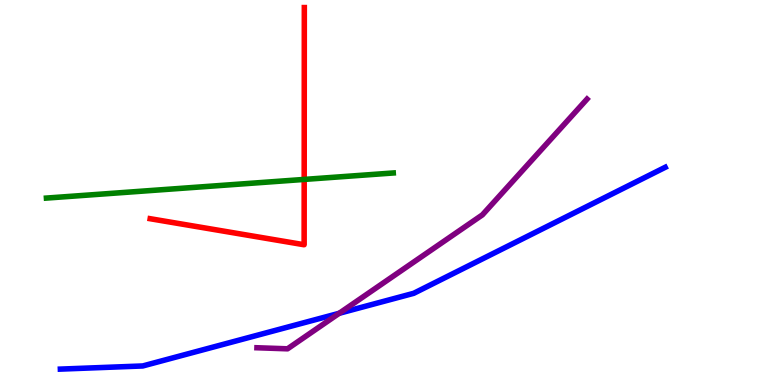[{'lines': ['blue', 'red'], 'intersections': []}, {'lines': ['green', 'red'], 'intersections': [{'x': 3.93, 'y': 5.34}]}, {'lines': ['purple', 'red'], 'intersections': []}, {'lines': ['blue', 'green'], 'intersections': []}, {'lines': ['blue', 'purple'], 'intersections': [{'x': 4.38, 'y': 1.86}]}, {'lines': ['green', 'purple'], 'intersections': []}]